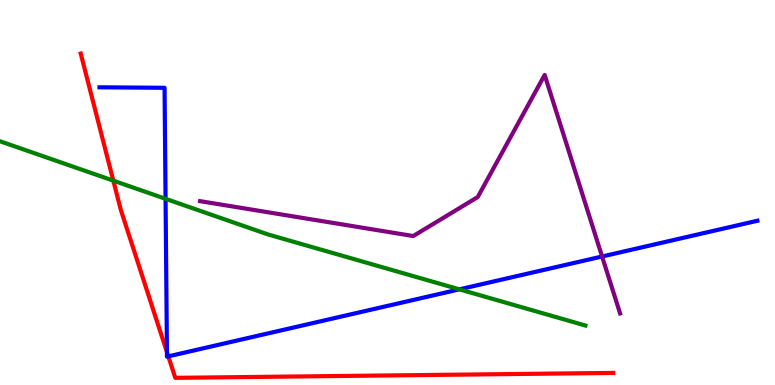[{'lines': ['blue', 'red'], 'intersections': [{'x': 2.15, 'y': 0.854}, {'x': 2.17, 'y': 0.744}]}, {'lines': ['green', 'red'], 'intersections': [{'x': 1.46, 'y': 5.31}]}, {'lines': ['purple', 'red'], 'intersections': []}, {'lines': ['blue', 'green'], 'intersections': [{'x': 2.14, 'y': 4.84}, {'x': 5.93, 'y': 2.48}]}, {'lines': ['blue', 'purple'], 'intersections': [{'x': 7.77, 'y': 3.34}]}, {'lines': ['green', 'purple'], 'intersections': []}]